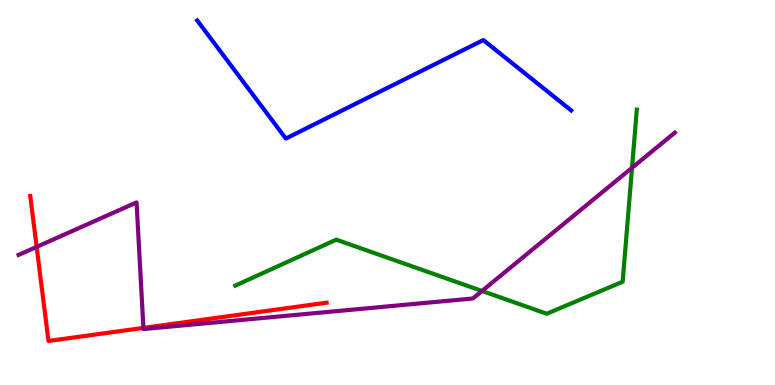[{'lines': ['blue', 'red'], 'intersections': []}, {'lines': ['green', 'red'], 'intersections': []}, {'lines': ['purple', 'red'], 'intersections': [{'x': 0.473, 'y': 3.59}, {'x': 1.85, 'y': 1.48}]}, {'lines': ['blue', 'green'], 'intersections': []}, {'lines': ['blue', 'purple'], 'intersections': []}, {'lines': ['green', 'purple'], 'intersections': [{'x': 6.22, 'y': 2.44}, {'x': 8.16, 'y': 5.64}]}]